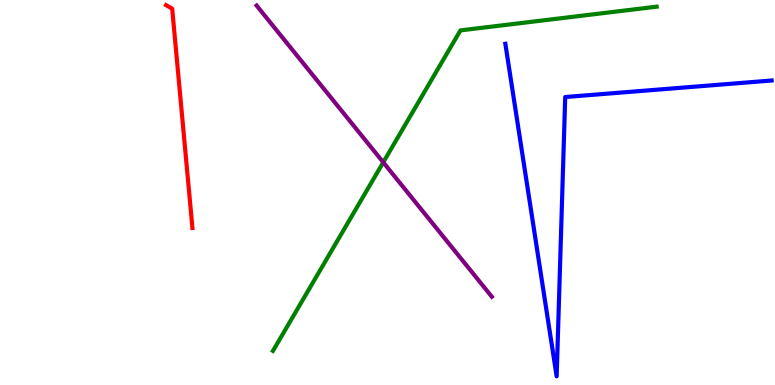[{'lines': ['blue', 'red'], 'intersections': []}, {'lines': ['green', 'red'], 'intersections': []}, {'lines': ['purple', 'red'], 'intersections': []}, {'lines': ['blue', 'green'], 'intersections': []}, {'lines': ['blue', 'purple'], 'intersections': []}, {'lines': ['green', 'purple'], 'intersections': [{'x': 4.95, 'y': 5.78}]}]